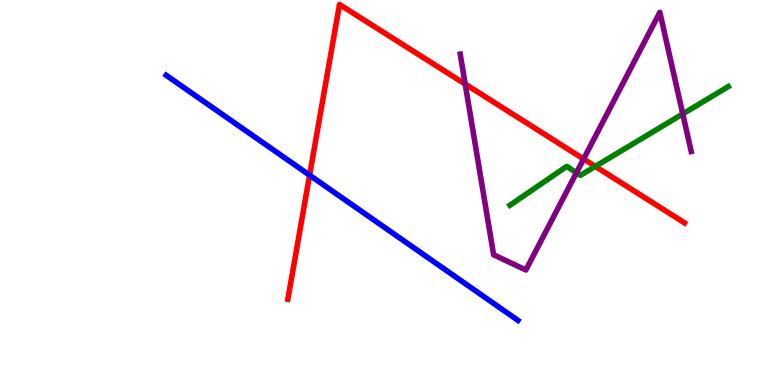[{'lines': ['blue', 'red'], 'intersections': [{'x': 3.99, 'y': 5.45}]}, {'lines': ['green', 'red'], 'intersections': [{'x': 7.68, 'y': 5.68}]}, {'lines': ['purple', 'red'], 'intersections': [{'x': 6.0, 'y': 7.82}, {'x': 7.53, 'y': 5.87}]}, {'lines': ['blue', 'green'], 'intersections': []}, {'lines': ['blue', 'purple'], 'intersections': []}, {'lines': ['green', 'purple'], 'intersections': [{'x': 7.44, 'y': 5.51}, {'x': 8.81, 'y': 7.04}]}]